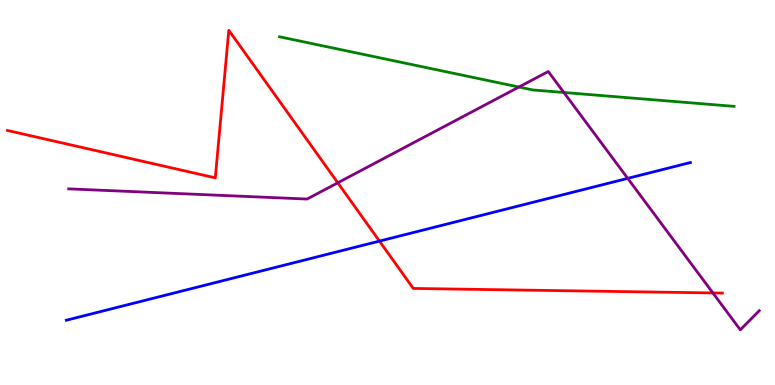[{'lines': ['blue', 'red'], 'intersections': [{'x': 4.9, 'y': 3.74}]}, {'lines': ['green', 'red'], 'intersections': []}, {'lines': ['purple', 'red'], 'intersections': [{'x': 4.36, 'y': 5.25}, {'x': 9.2, 'y': 2.39}]}, {'lines': ['blue', 'green'], 'intersections': []}, {'lines': ['blue', 'purple'], 'intersections': [{'x': 8.1, 'y': 5.37}]}, {'lines': ['green', 'purple'], 'intersections': [{'x': 6.7, 'y': 7.74}, {'x': 7.28, 'y': 7.6}]}]